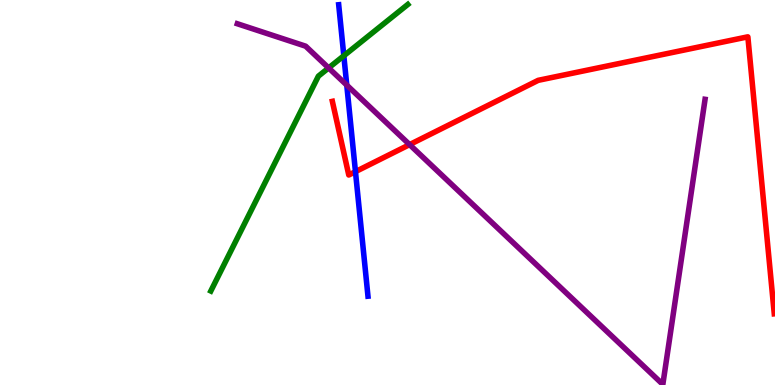[{'lines': ['blue', 'red'], 'intersections': [{'x': 4.59, 'y': 5.54}]}, {'lines': ['green', 'red'], 'intersections': []}, {'lines': ['purple', 'red'], 'intersections': [{'x': 5.29, 'y': 6.24}]}, {'lines': ['blue', 'green'], 'intersections': [{'x': 4.44, 'y': 8.55}]}, {'lines': ['blue', 'purple'], 'intersections': [{'x': 4.47, 'y': 7.79}]}, {'lines': ['green', 'purple'], 'intersections': [{'x': 4.24, 'y': 8.24}]}]